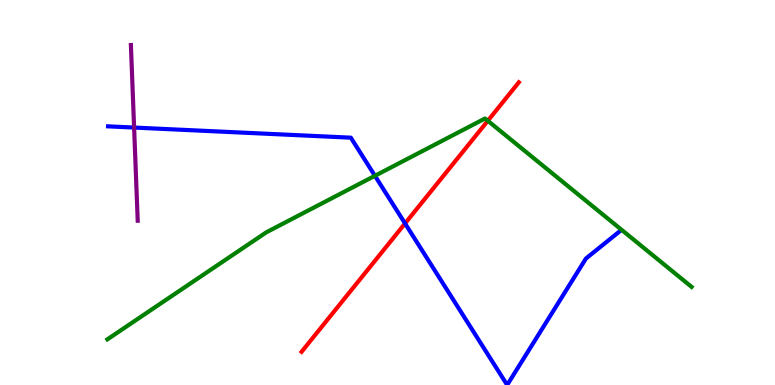[{'lines': ['blue', 'red'], 'intersections': [{'x': 5.23, 'y': 4.2}]}, {'lines': ['green', 'red'], 'intersections': [{'x': 6.29, 'y': 6.86}]}, {'lines': ['purple', 'red'], 'intersections': []}, {'lines': ['blue', 'green'], 'intersections': [{'x': 4.84, 'y': 5.43}]}, {'lines': ['blue', 'purple'], 'intersections': [{'x': 1.73, 'y': 6.69}]}, {'lines': ['green', 'purple'], 'intersections': []}]